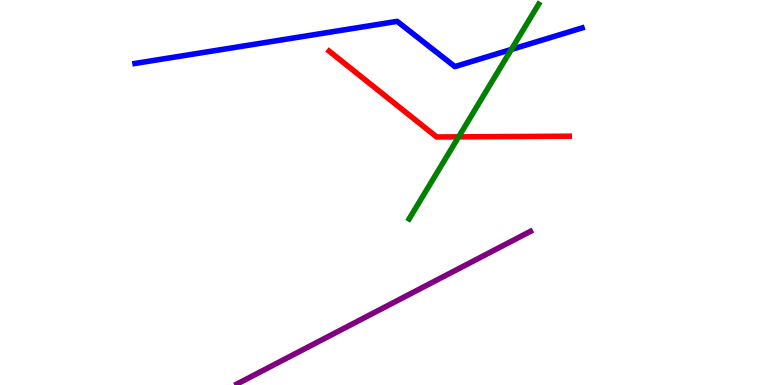[{'lines': ['blue', 'red'], 'intersections': []}, {'lines': ['green', 'red'], 'intersections': [{'x': 5.92, 'y': 6.45}]}, {'lines': ['purple', 'red'], 'intersections': []}, {'lines': ['blue', 'green'], 'intersections': [{'x': 6.6, 'y': 8.72}]}, {'lines': ['blue', 'purple'], 'intersections': []}, {'lines': ['green', 'purple'], 'intersections': []}]